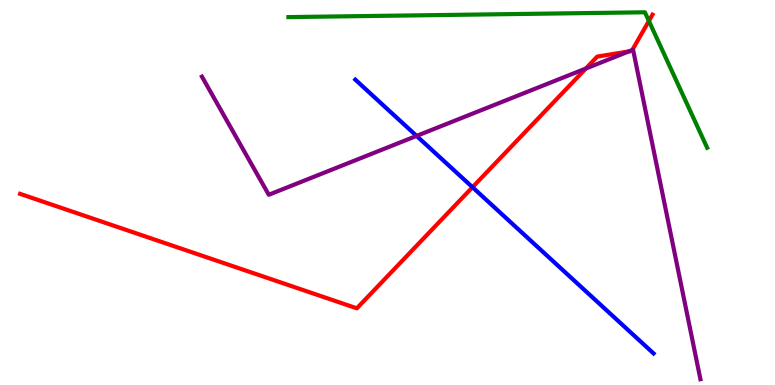[{'lines': ['blue', 'red'], 'intersections': [{'x': 6.1, 'y': 5.14}]}, {'lines': ['green', 'red'], 'intersections': [{'x': 8.37, 'y': 9.46}]}, {'lines': ['purple', 'red'], 'intersections': [{'x': 7.56, 'y': 8.22}, {'x': 8.11, 'y': 8.66}, {'x': 8.16, 'y': 8.7}]}, {'lines': ['blue', 'green'], 'intersections': []}, {'lines': ['blue', 'purple'], 'intersections': [{'x': 5.38, 'y': 6.47}]}, {'lines': ['green', 'purple'], 'intersections': []}]